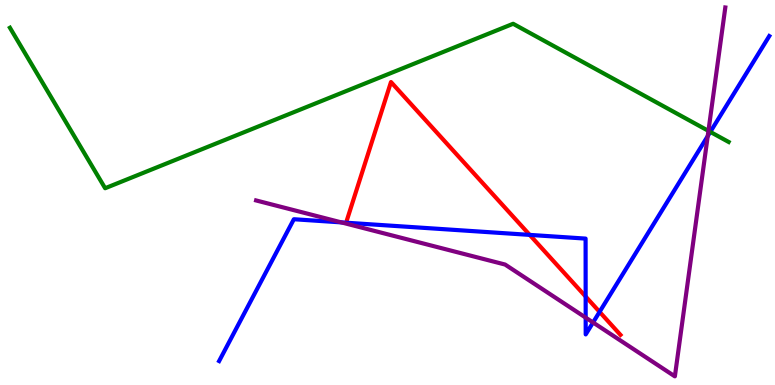[{'lines': ['blue', 'red'], 'intersections': [{'x': 6.83, 'y': 3.9}, {'x': 7.56, 'y': 2.3}, {'x': 7.74, 'y': 1.9}]}, {'lines': ['green', 'red'], 'intersections': []}, {'lines': ['purple', 'red'], 'intersections': []}, {'lines': ['blue', 'green'], 'intersections': [{'x': 9.17, 'y': 6.57}]}, {'lines': ['blue', 'purple'], 'intersections': [{'x': 4.4, 'y': 4.22}, {'x': 7.56, 'y': 1.75}, {'x': 7.65, 'y': 1.62}, {'x': 9.13, 'y': 6.46}]}, {'lines': ['green', 'purple'], 'intersections': [{'x': 9.14, 'y': 6.6}]}]